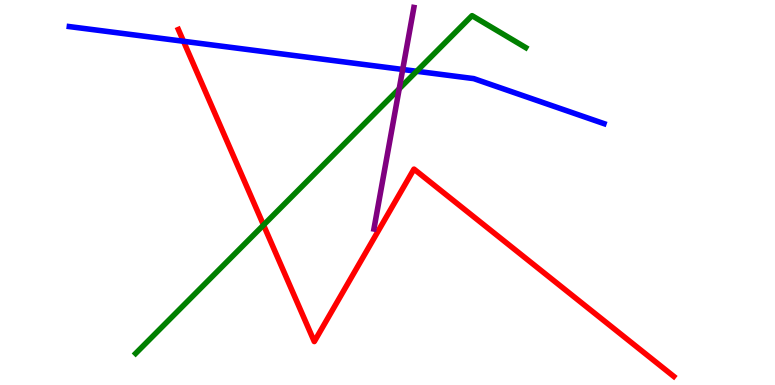[{'lines': ['blue', 'red'], 'intersections': [{'x': 2.37, 'y': 8.93}]}, {'lines': ['green', 'red'], 'intersections': [{'x': 3.4, 'y': 4.15}]}, {'lines': ['purple', 'red'], 'intersections': []}, {'lines': ['blue', 'green'], 'intersections': [{'x': 5.38, 'y': 8.15}]}, {'lines': ['blue', 'purple'], 'intersections': [{'x': 5.2, 'y': 8.2}]}, {'lines': ['green', 'purple'], 'intersections': [{'x': 5.15, 'y': 7.69}]}]